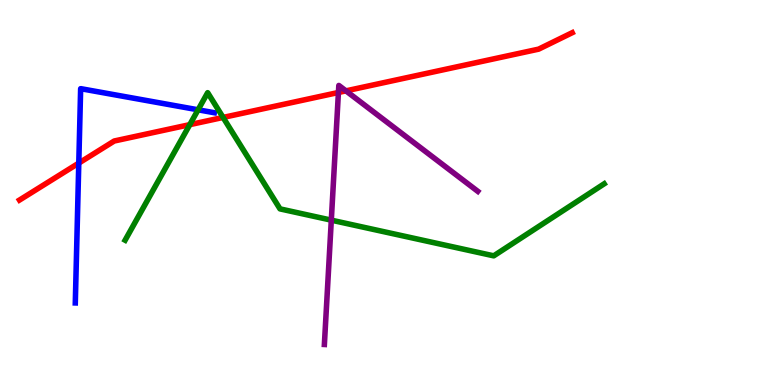[{'lines': ['blue', 'red'], 'intersections': [{'x': 1.02, 'y': 5.76}]}, {'lines': ['green', 'red'], 'intersections': [{'x': 2.45, 'y': 6.76}, {'x': 2.88, 'y': 6.95}]}, {'lines': ['purple', 'red'], 'intersections': [{'x': 4.37, 'y': 7.6}, {'x': 4.46, 'y': 7.64}]}, {'lines': ['blue', 'green'], 'intersections': [{'x': 2.56, 'y': 7.15}]}, {'lines': ['blue', 'purple'], 'intersections': []}, {'lines': ['green', 'purple'], 'intersections': [{'x': 4.27, 'y': 4.28}]}]